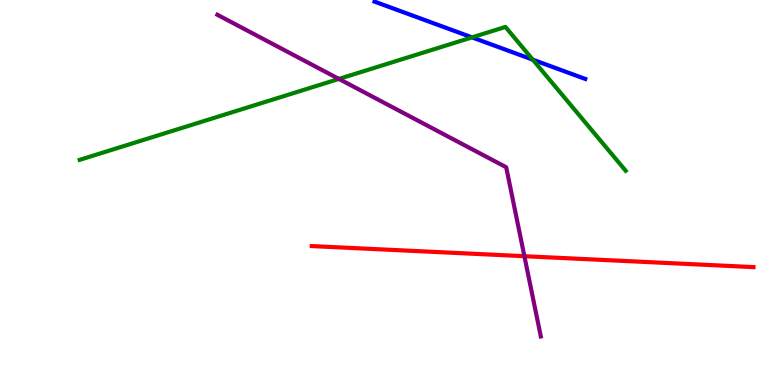[{'lines': ['blue', 'red'], 'intersections': []}, {'lines': ['green', 'red'], 'intersections': []}, {'lines': ['purple', 'red'], 'intersections': [{'x': 6.77, 'y': 3.35}]}, {'lines': ['blue', 'green'], 'intersections': [{'x': 6.09, 'y': 9.03}, {'x': 6.87, 'y': 8.45}]}, {'lines': ['blue', 'purple'], 'intersections': []}, {'lines': ['green', 'purple'], 'intersections': [{'x': 4.37, 'y': 7.95}]}]